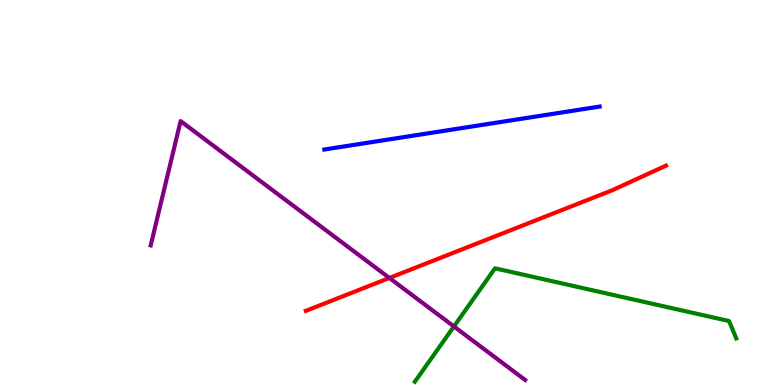[{'lines': ['blue', 'red'], 'intersections': []}, {'lines': ['green', 'red'], 'intersections': []}, {'lines': ['purple', 'red'], 'intersections': [{'x': 5.02, 'y': 2.78}]}, {'lines': ['blue', 'green'], 'intersections': []}, {'lines': ['blue', 'purple'], 'intersections': []}, {'lines': ['green', 'purple'], 'intersections': [{'x': 5.86, 'y': 1.52}]}]